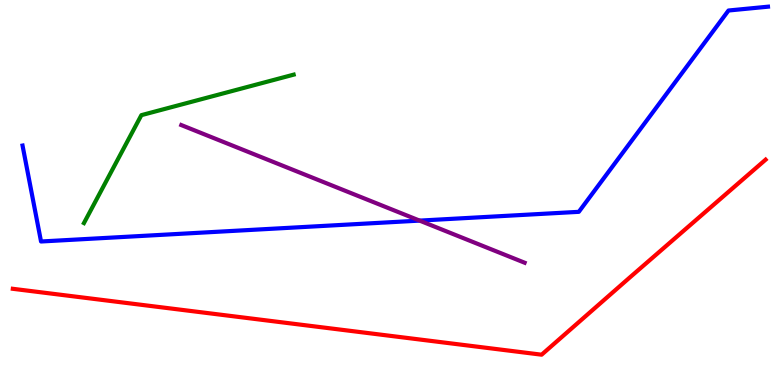[{'lines': ['blue', 'red'], 'intersections': []}, {'lines': ['green', 'red'], 'intersections': []}, {'lines': ['purple', 'red'], 'intersections': []}, {'lines': ['blue', 'green'], 'intersections': []}, {'lines': ['blue', 'purple'], 'intersections': [{'x': 5.41, 'y': 4.27}]}, {'lines': ['green', 'purple'], 'intersections': []}]